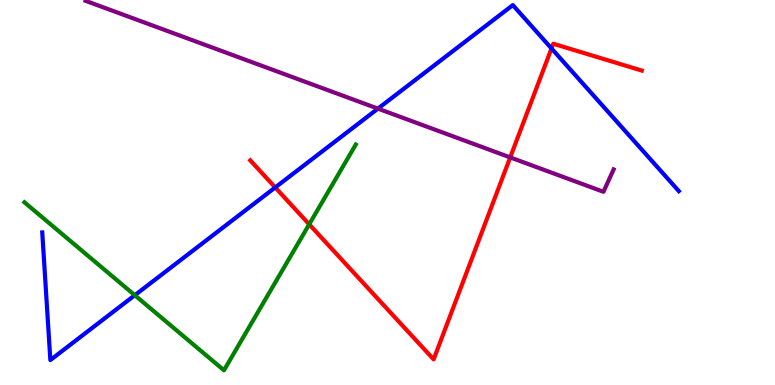[{'lines': ['blue', 'red'], 'intersections': [{'x': 3.55, 'y': 5.13}, {'x': 7.12, 'y': 8.74}]}, {'lines': ['green', 'red'], 'intersections': [{'x': 3.99, 'y': 4.17}]}, {'lines': ['purple', 'red'], 'intersections': [{'x': 6.58, 'y': 5.91}]}, {'lines': ['blue', 'green'], 'intersections': [{'x': 1.74, 'y': 2.33}]}, {'lines': ['blue', 'purple'], 'intersections': [{'x': 4.88, 'y': 7.18}]}, {'lines': ['green', 'purple'], 'intersections': []}]